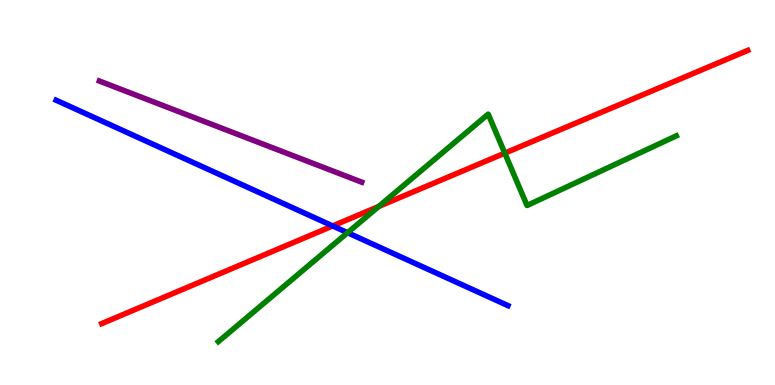[{'lines': ['blue', 'red'], 'intersections': [{'x': 4.29, 'y': 4.13}]}, {'lines': ['green', 'red'], 'intersections': [{'x': 4.89, 'y': 4.64}, {'x': 6.51, 'y': 6.02}]}, {'lines': ['purple', 'red'], 'intersections': []}, {'lines': ['blue', 'green'], 'intersections': [{'x': 4.48, 'y': 3.96}]}, {'lines': ['blue', 'purple'], 'intersections': []}, {'lines': ['green', 'purple'], 'intersections': []}]